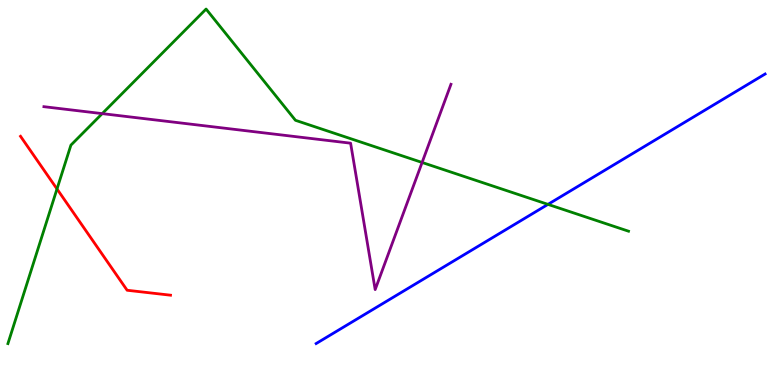[{'lines': ['blue', 'red'], 'intersections': []}, {'lines': ['green', 'red'], 'intersections': [{'x': 0.735, 'y': 5.09}]}, {'lines': ['purple', 'red'], 'intersections': []}, {'lines': ['blue', 'green'], 'intersections': [{'x': 7.07, 'y': 4.69}]}, {'lines': ['blue', 'purple'], 'intersections': []}, {'lines': ['green', 'purple'], 'intersections': [{'x': 1.32, 'y': 7.05}, {'x': 5.45, 'y': 5.78}]}]